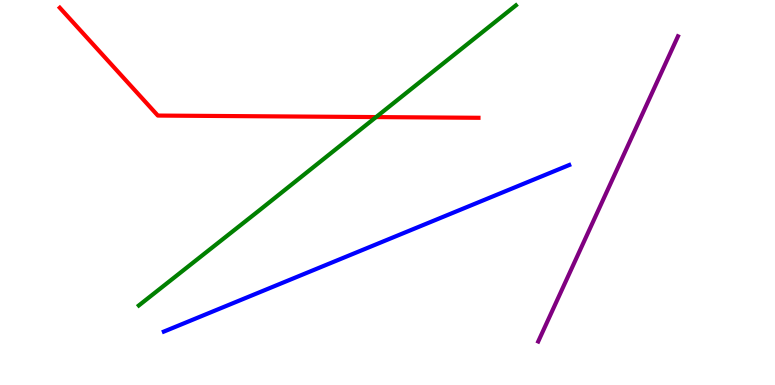[{'lines': ['blue', 'red'], 'intersections': []}, {'lines': ['green', 'red'], 'intersections': [{'x': 4.85, 'y': 6.96}]}, {'lines': ['purple', 'red'], 'intersections': []}, {'lines': ['blue', 'green'], 'intersections': []}, {'lines': ['blue', 'purple'], 'intersections': []}, {'lines': ['green', 'purple'], 'intersections': []}]